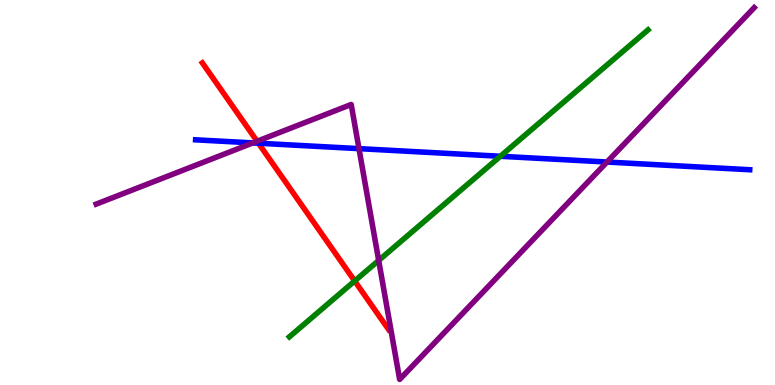[{'lines': ['blue', 'red'], 'intersections': [{'x': 3.33, 'y': 6.28}]}, {'lines': ['green', 'red'], 'intersections': [{'x': 4.58, 'y': 2.7}]}, {'lines': ['purple', 'red'], 'intersections': [{'x': 3.32, 'y': 6.33}]}, {'lines': ['blue', 'green'], 'intersections': [{'x': 6.46, 'y': 5.94}]}, {'lines': ['blue', 'purple'], 'intersections': [{'x': 3.26, 'y': 6.29}, {'x': 4.63, 'y': 6.14}, {'x': 7.83, 'y': 5.79}]}, {'lines': ['green', 'purple'], 'intersections': [{'x': 4.89, 'y': 3.24}]}]